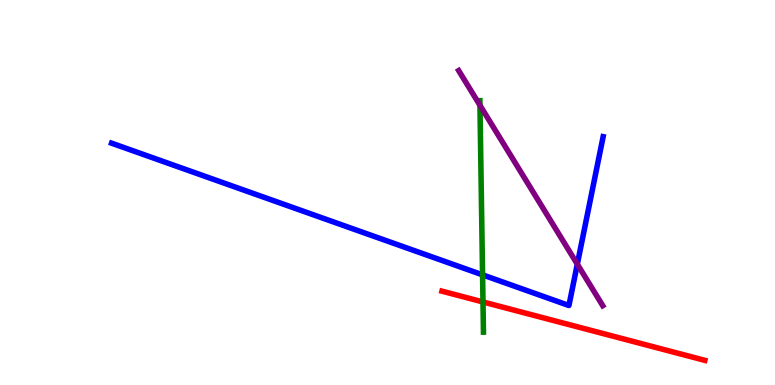[{'lines': ['blue', 'red'], 'intersections': []}, {'lines': ['green', 'red'], 'intersections': [{'x': 6.23, 'y': 2.16}]}, {'lines': ['purple', 'red'], 'intersections': []}, {'lines': ['blue', 'green'], 'intersections': [{'x': 6.23, 'y': 2.86}]}, {'lines': ['blue', 'purple'], 'intersections': [{'x': 7.45, 'y': 3.14}]}, {'lines': ['green', 'purple'], 'intersections': [{'x': 6.19, 'y': 7.27}]}]